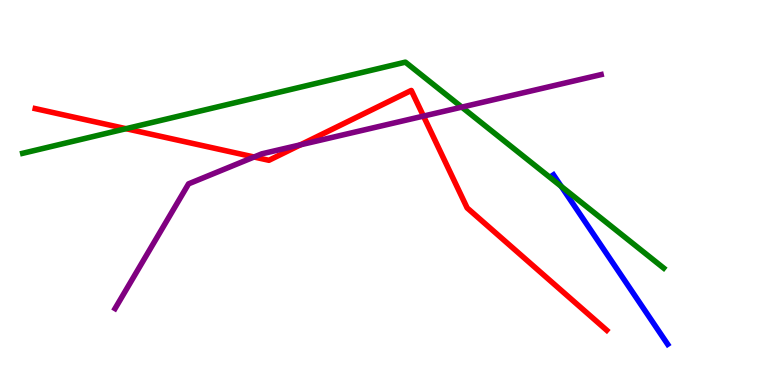[{'lines': ['blue', 'red'], 'intersections': []}, {'lines': ['green', 'red'], 'intersections': [{'x': 1.63, 'y': 6.66}]}, {'lines': ['purple', 'red'], 'intersections': [{'x': 3.28, 'y': 5.92}, {'x': 3.88, 'y': 6.24}, {'x': 5.46, 'y': 6.98}]}, {'lines': ['blue', 'green'], 'intersections': [{'x': 7.24, 'y': 5.16}]}, {'lines': ['blue', 'purple'], 'intersections': []}, {'lines': ['green', 'purple'], 'intersections': [{'x': 5.96, 'y': 7.22}]}]